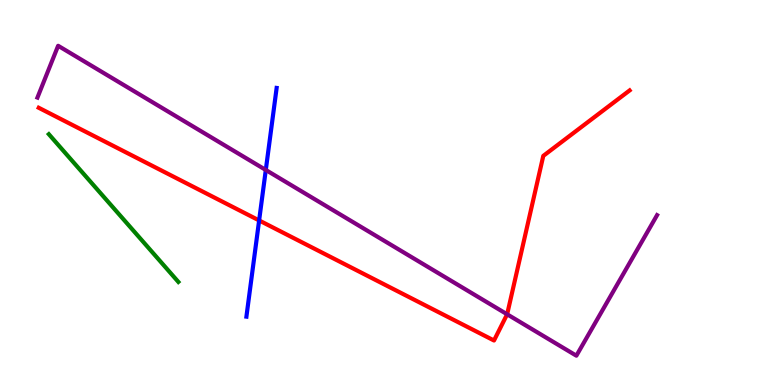[{'lines': ['blue', 'red'], 'intersections': [{'x': 3.34, 'y': 4.27}]}, {'lines': ['green', 'red'], 'intersections': []}, {'lines': ['purple', 'red'], 'intersections': [{'x': 6.54, 'y': 1.84}]}, {'lines': ['blue', 'green'], 'intersections': []}, {'lines': ['blue', 'purple'], 'intersections': [{'x': 3.43, 'y': 5.59}]}, {'lines': ['green', 'purple'], 'intersections': []}]